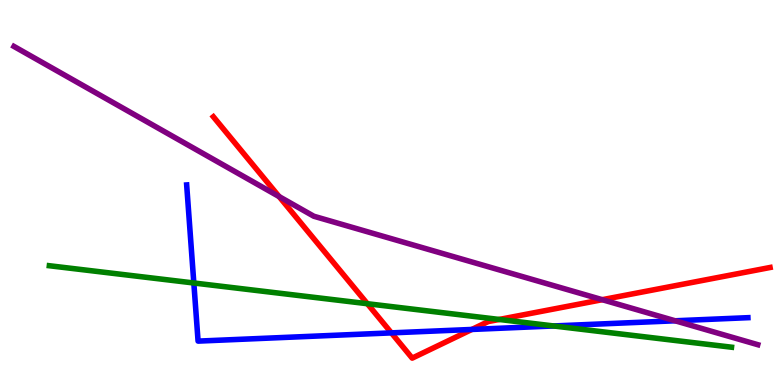[{'lines': ['blue', 'red'], 'intersections': [{'x': 5.05, 'y': 1.35}, {'x': 6.09, 'y': 1.44}]}, {'lines': ['green', 'red'], 'intersections': [{'x': 4.74, 'y': 2.11}, {'x': 6.44, 'y': 1.7}]}, {'lines': ['purple', 'red'], 'intersections': [{'x': 3.6, 'y': 4.89}, {'x': 7.77, 'y': 2.22}]}, {'lines': ['blue', 'green'], 'intersections': [{'x': 2.5, 'y': 2.65}, {'x': 7.14, 'y': 1.53}]}, {'lines': ['blue', 'purple'], 'intersections': [{'x': 8.71, 'y': 1.67}]}, {'lines': ['green', 'purple'], 'intersections': []}]